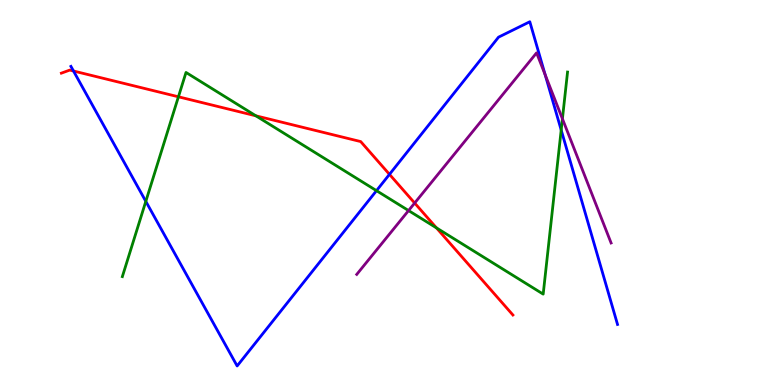[{'lines': ['blue', 'red'], 'intersections': [{'x': 0.948, 'y': 8.16}, {'x': 5.03, 'y': 5.47}]}, {'lines': ['green', 'red'], 'intersections': [{'x': 2.3, 'y': 7.49}, {'x': 3.3, 'y': 6.99}, {'x': 5.63, 'y': 4.08}]}, {'lines': ['purple', 'red'], 'intersections': [{'x': 5.35, 'y': 4.73}]}, {'lines': ['blue', 'green'], 'intersections': [{'x': 1.88, 'y': 4.77}, {'x': 4.86, 'y': 5.05}, {'x': 7.24, 'y': 6.62}]}, {'lines': ['blue', 'purple'], 'intersections': [{'x': 7.03, 'y': 8.06}]}, {'lines': ['green', 'purple'], 'intersections': [{'x': 5.27, 'y': 4.53}, {'x': 7.26, 'y': 6.91}]}]